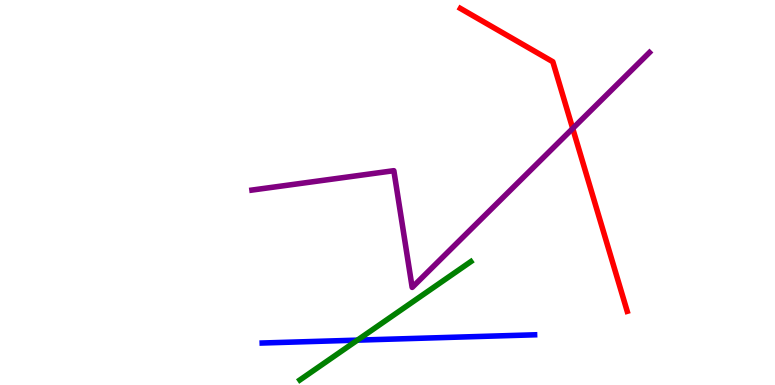[{'lines': ['blue', 'red'], 'intersections': []}, {'lines': ['green', 'red'], 'intersections': []}, {'lines': ['purple', 'red'], 'intersections': [{'x': 7.39, 'y': 6.66}]}, {'lines': ['blue', 'green'], 'intersections': [{'x': 4.61, 'y': 1.17}]}, {'lines': ['blue', 'purple'], 'intersections': []}, {'lines': ['green', 'purple'], 'intersections': []}]